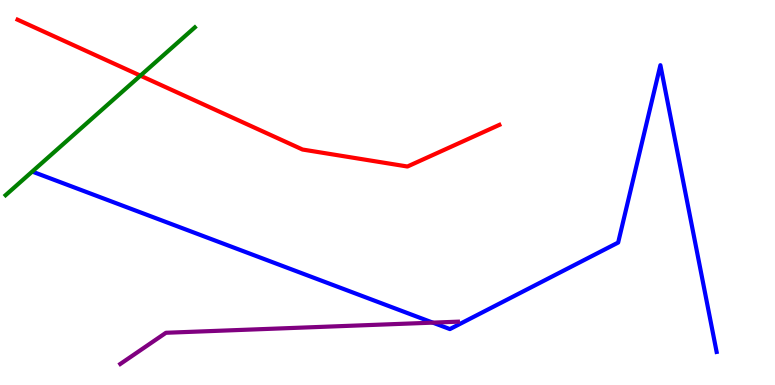[{'lines': ['blue', 'red'], 'intersections': []}, {'lines': ['green', 'red'], 'intersections': [{'x': 1.81, 'y': 8.04}]}, {'lines': ['purple', 'red'], 'intersections': []}, {'lines': ['blue', 'green'], 'intersections': []}, {'lines': ['blue', 'purple'], 'intersections': [{'x': 5.58, 'y': 1.62}]}, {'lines': ['green', 'purple'], 'intersections': []}]